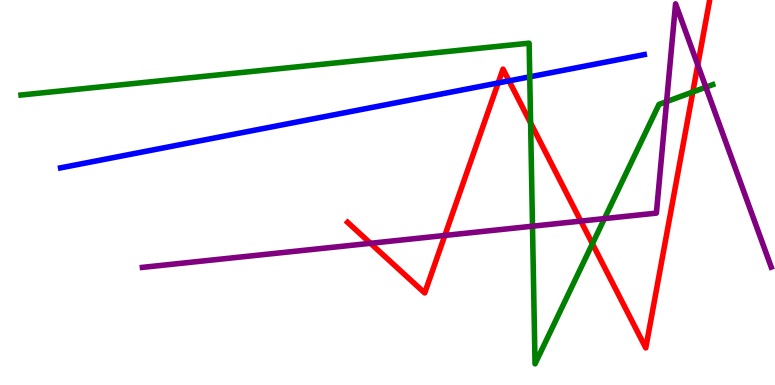[{'lines': ['blue', 'red'], 'intersections': [{'x': 6.43, 'y': 7.85}, {'x': 6.57, 'y': 7.9}]}, {'lines': ['green', 'red'], 'intersections': [{'x': 6.85, 'y': 6.81}, {'x': 7.64, 'y': 3.67}, {'x': 8.94, 'y': 7.61}]}, {'lines': ['purple', 'red'], 'intersections': [{'x': 4.78, 'y': 3.68}, {'x': 5.74, 'y': 3.88}, {'x': 7.49, 'y': 4.26}, {'x': 9.0, 'y': 8.31}]}, {'lines': ['blue', 'green'], 'intersections': [{'x': 6.84, 'y': 8.0}]}, {'lines': ['blue', 'purple'], 'intersections': []}, {'lines': ['green', 'purple'], 'intersections': [{'x': 6.87, 'y': 4.12}, {'x': 7.8, 'y': 4.32}, {'x': 8.6, 'y': 7.36}, {'x': 9.11, 'y': 7.74}]}]